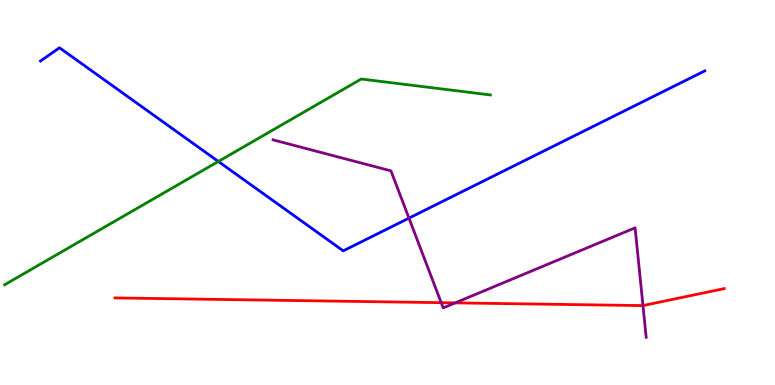[{'lines': ['blue', 'red'], 'intersections': []}, {'lines': ['green', 'red'], 'intersections': []}, {'lines': ['purple', 'red'], 'intersections': [{'x': 5.69, 'y': 2.14}, {'x': 5.87, 'y': 2.13}, {'x': 8.3, 'y': 2.06}]}, {'lines': ['blue', 'green'], 'intersections': [{'x': 2.82, 'y': 5.81}]}, {'lines': ['blue', 'purple'], 'intersections': [{'x': 5.28, 'y': 4.33}]}, {'lines': ['green', 'purple'], 'intersections': []}]